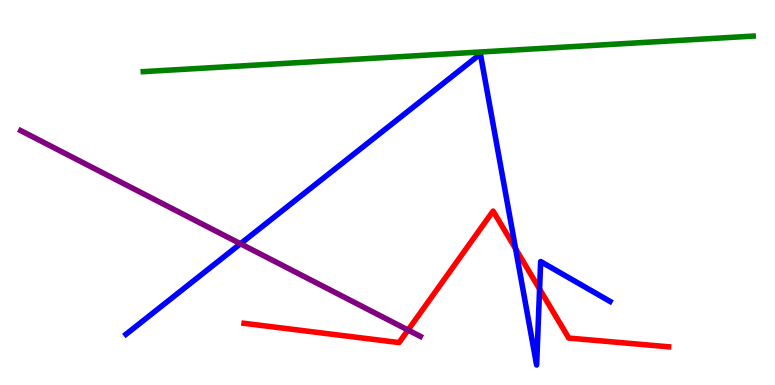[{'lines': ['blue', 'red'], 'intersections': [{'x': 6.65, 'y': 3.54}, {'x': 6.96, 'y': 2.49}]}, {'lines': ['green', 'red'], 'intersections': []}, {'lines': ['purple', 'red'], 'intersections': [{'x': 5.27, 'y': 1.43}]}, {'lines': ['blue', 'green'], 'intersections': []}, {'lines': ['blue', 'purple'], 'intersections': [{'x': 3.1, 'y': 3.67}]}, {'lines': ['green', 'purple'], 'intersections': []}]